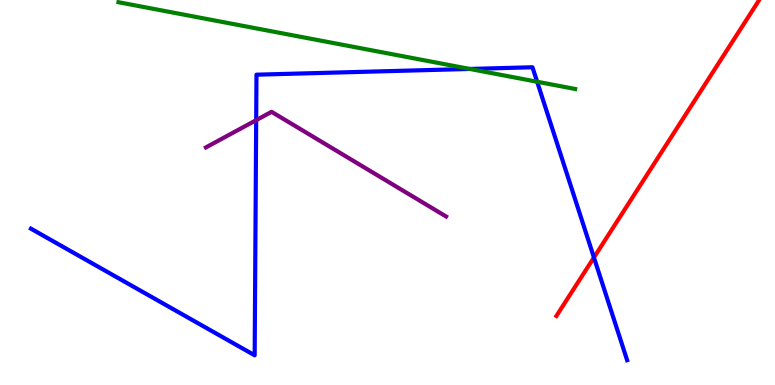[{'lines': ['blue', 'red'], 'intersections': [{'x': 7.66, 'y': 3.31}]}, {'lines': ['green', 'red'], 'intersections': []}, {'lines': ['purple', 'red'], 'intersections': []}, {'lines': ['blue', 'green'], 'intersections': [{'x': 6.06, 'y': 8.21}, {'x': 6.93, 'y': 7.88}]}, {'lines': ['blue', 'purple'], 'intersections': [{'x': 3.31, 'y': 6.88}]}, {'lines': ['green', 'purple'], 'intersections': []}]